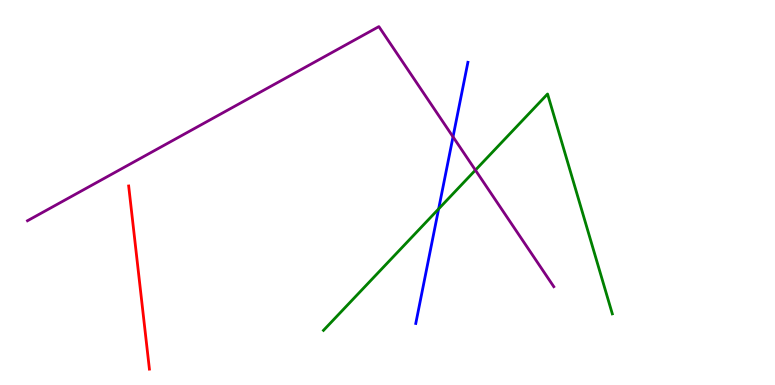[{'lines': ['blue', 'red'], 'intersections': []}, {'lines': ['green', 'red'], 'intersections': []}, {'lines': ['purple', 'red'], 'intersections': []}, {'lines': ['blue', 'green'], 'intersections': [{'x': 5.66, 'y': 4.57}]}, {'lines': ['blue', 'purple'], 'intersections': [{'x': 5.85, 'y': 6.45}]}, {'lines': ['green', 'purple'], 'intersections': [{'x': 6.13, 'y': 5.58}]}]